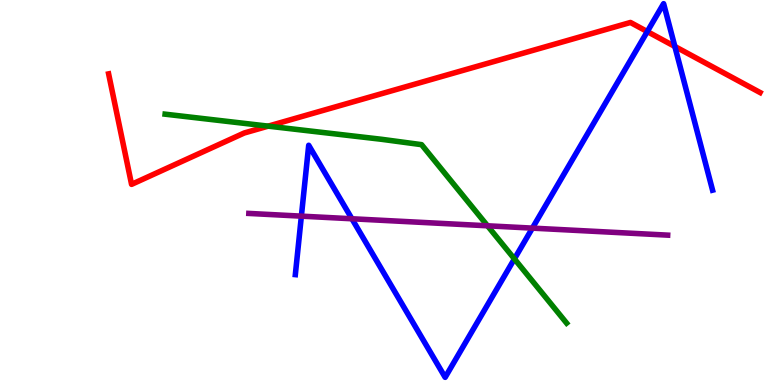[{'lines': ['blue', 'red'], 'intersections': [{'x': 8.35, 'y': 9.18}, {'x': 8.71, 'y': 8.79}]}, {'lines': ['green', 'red'], 'intersections': [{'x': 3.46, 'y': 6.72}]}, {'lines': ['purple', 'red'], 'intersections': []}, {'lines': ['blue', 'green'], 'intersections': [{'x': 6.64, 'y': 3.28}]}, {'lines': ['blue', 'purple'], 'intersections': [{'x': 3.89, 'y': 4.39}, {'x': 4.54, 'y': 4.32}, {'x': 6.87, 'y': 4.07}]}, {'lines': ['green', 'purple'], 'intersections': [{'x': 6.29, 'y': 4.14}]}]